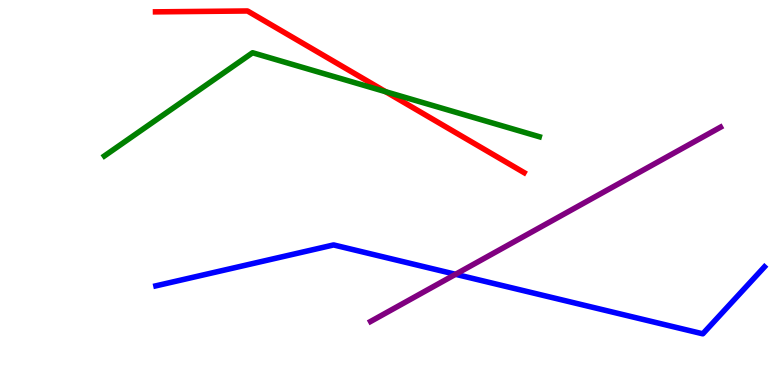[{'lines': ['blue', 'red'], 'intersections': []}, {'lines': ['green', 'red'], 'intersections': [{'x': 4.98, 'y': 7.62}]}, {'lines': ['purple', 'red'], 'intersections': []}, {'lines': ['blue', 'green'], 'intersections': []}, {'lines': ['blue', 'purple'], 'intersections': [{'x': 5.88, 'y': 2.88}]}, {'lines': ['green', 'purple'], 'intersections': []}]